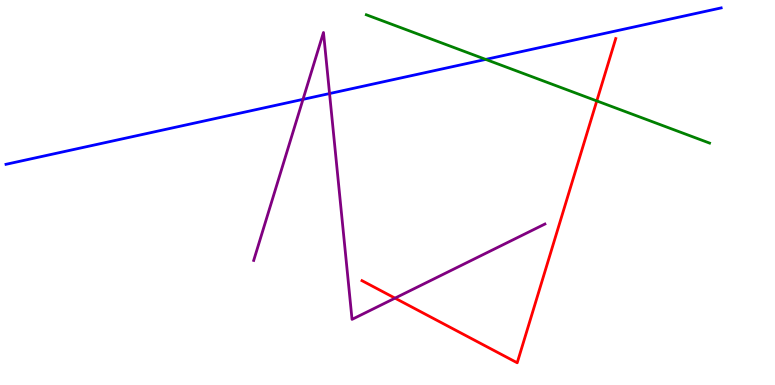[{'lines': ['blue', 'red'], 'intersections': []}, {'lines': ['green', 'red'], 'intersections': [{'x': 7.7, 'y': 7.38}]}, {'lines': ['purple', 'red'], 'intersections': [{'x': 5.1, 'y': 2.26}]}, {'lines': ['blue', 'green'], 'intersections': [{'x': 6.27, 'y': 8.46}]}, {'lines': ['blue', 'purple'], 'intersections': [{'x': 3.91, 'y': 7.42}, {'x': 4.25, 'y': 7.57}]}, {'lines': ['green', 'purple'], 'intersections': []}]